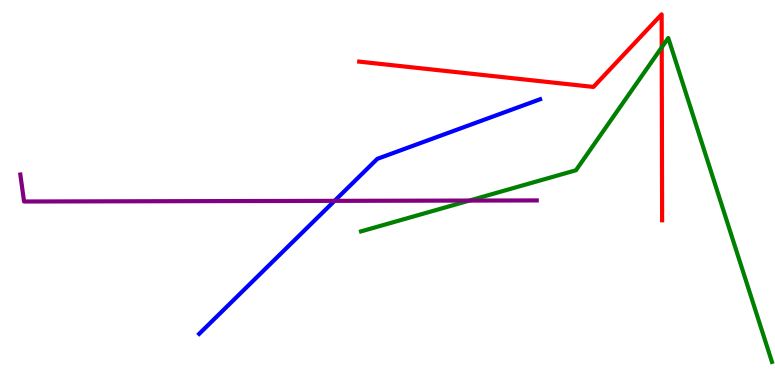[{'lines': ['blue', 'red'], 'intersections': []}, {'lines': ['green', 'red'], 'intersections': [{'x': 8.54, 'y': 8.77}]}, {'lines': ['purple', 'red'], 'intersections': []}, {'lines': ['blue', 'green'], 'intersections': []}, {'lines': ['blue', 'purple'], 'intersections': [{'x': 4.32, 'y': 4.78}]}, {'lines': ['green', 'purple'], 'intersections': [{'x': 6.06, 'y': 4.79}]}]